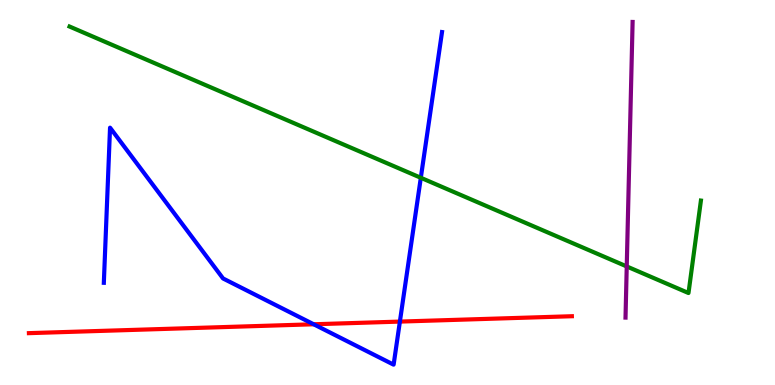[{'lines': ['blue', 'red'], 'intersections': [{'x': 4.05, 'y': 1.58}, {'x': 5.16, 'y': 1.65}]}, {'lines': ['green', 'red'], 'intersections': []}, {'lines': ['purple', 'red'], 'intersections': []}, {'lines': ['blue', 'green'], 'intersections': [{'x': 5.43, 'y': 5.38}]}, {'lines': ['blue', 'purple'], 'intersections': []}, {'lines': ['green', 'purple'], 'intersections': [{'x': 8.09, 'y': 3.08}]}]